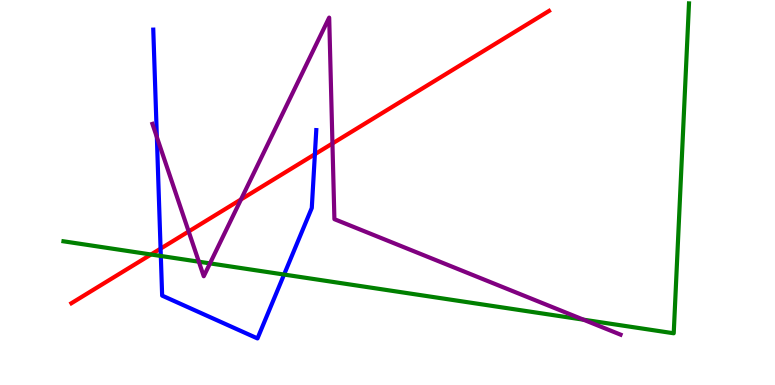[{'lines': ['blue', 'red'], 'intersections': [{'x': 2.07, 'y': 3.54}, {'x': 4.06, 'y': 5.99}]}, {'lines': ['green', 'red'], 'intersections': [{'x': 1.95, 'y': 3.39}]}, {'lines': ['purple', 'red'], 'intersections': [{'x': 2.43, 'y': 3.99}, {'x': 3.11, 'y': 4.82}, {'x': 4.29, 'y': 6.27}]}, {'lines': ['blue', 'green'], 'intersections': [{'x': 2.08, 'y': 3.35}, {'x': 3.67, 'y': 2.87}]}, {'lines': ['blue', 'purple'], 'intersections': [{'x': 2.02, 'y': 6.44}]}, {'lines': ['green', 'purple'], 'intersections': [{'x': 2.57, 'y': 3.2}, {'x': 2.71, 'y': 3.16}, {'x': 7.53, 'y': 1.7}]}]